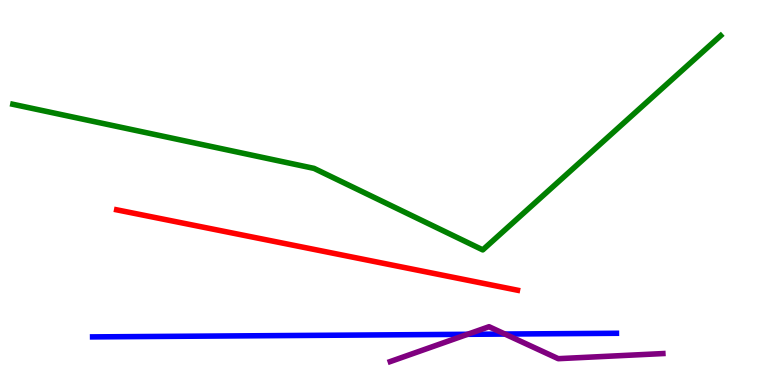[{'lines': ['blue', 'red'], 'intersections': []}, {'lines': ['green', 'red'], 'intersections': []}, {'lines': ['purple', 'red'], 'intersections': []}, {'lines': ['blue', 'green'], 'intersections': []}, {'lines': ['blue', 'purple'], 'intersections': [{'x': 6.03, 'y': 1.32}, {'x': 6.52, 'y': 1.32}]}, {'lines': ['green', 'purple'], 'intersections': []}]